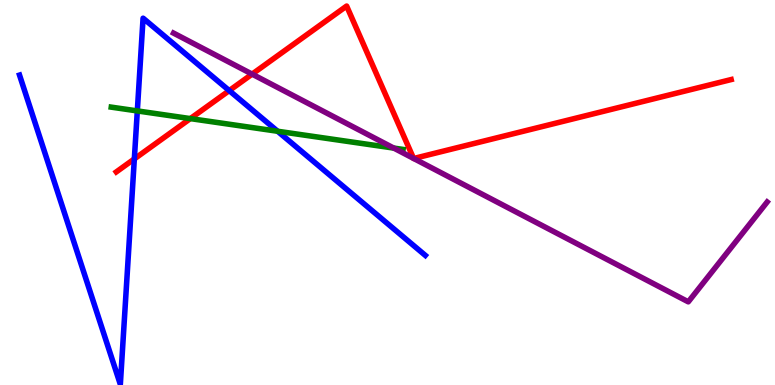[{'lines': ['blue', 'red'], 'intersections': [{'x': 1.73, 'y': 5.87}, {'x': 2.96, 'y': 7.65}]}, {'lines': ['green', 'red'], 'intersections': [{'x': 2.46, 'y': 6.92}]}, {'lines': ['purple', 'red'], 'intersections': [{'x': 3.25, 'y': 8.07}, {'x': 5.34, 'y': 5.89}, {'x': 5.34, 'y': 5.88}]}, {'lines': ['blue', 'green'], 'intersections': [{'x': 1.77, 'y': 7.12}, {'x': 3.58, 'y': 6.59}]}, {'lines': ['blue', 'purple'], 'intersections': []}, {'lines': ['green', 'purple'], 'intersections': [{'x': 5.08, 'y': 6.15}]}]